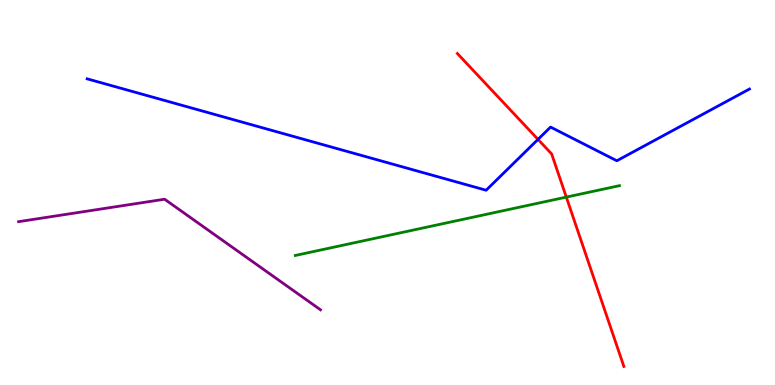[{'lines': ['blue', 'red'], 'intersections': [{'x': 6.94, 'y': 6.38}]}, {'lines': ['green', 'red'], 'intersections': [{'x': 7.31, 'y': 4.88}]}, {'lines': ['purple', 'red'], 'intersections': []}, {'lines': ['blue', 'green'], 'intersections': []}, {'lines': ['blue', 'purple'], 'intersections': []}, {'lines': ['green', 'purple'], 'intersections': []}]